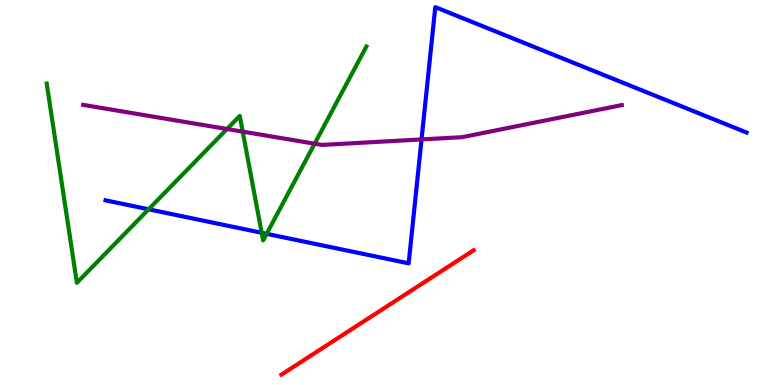[{'lines': ['blue', 'red'], 'intersections': []}, {'lines': ['green', 'red'], 'intersections': []}, {'lines': ['purple', 'red'], 'intersections': []}, {'lines': ['blue', 'green'], 'intersections': [{'x': 1.92, 'y': 4.56}, {'x': 3.38, 'y': 3.95}, {'x': 3.44, 'y': 3.93}]}, {'lines': ['blue', 'purple'], 'intersections': [{'x': 5.44, 'y': 6.38}]}, {'lines': ['green', 'purple'], 'intersections': [{'x': 2.93, 'y': 6.65}, {'x': 3.13, 'y': 6.58}, {'x': 4.06, 'y': 6.27}]}]